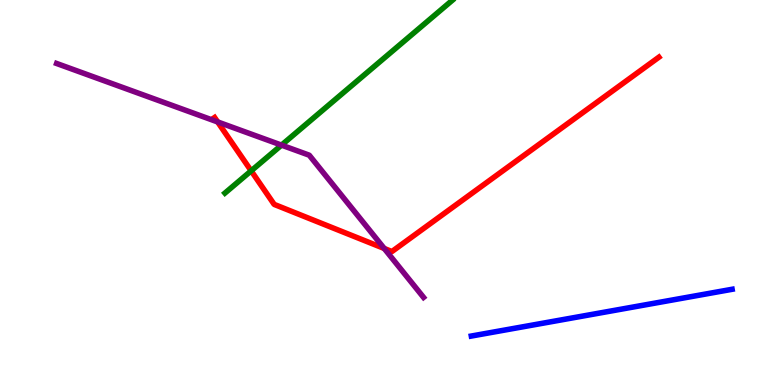[{'lines': ['blue', 'red'], 'intersections': []}, {'lines': ['green', 'red'], 'intersections': [{'x': 3.24, 'y': 5.56}]}, {'lines': ['purple', 'red'], 'intersections': [{'x': 2.81, 'y': 6.83}, {'x': 4.96, 'y': 3.55}]}, {'lines': ['blue', 'green'], 'intersections': []}, {'lines': ['blue', 'purple'], 'intersections': []}, {'lines': ['green', 'purple'], 'intersections': [{'x': 3.63, 'y': 6.23}]}]